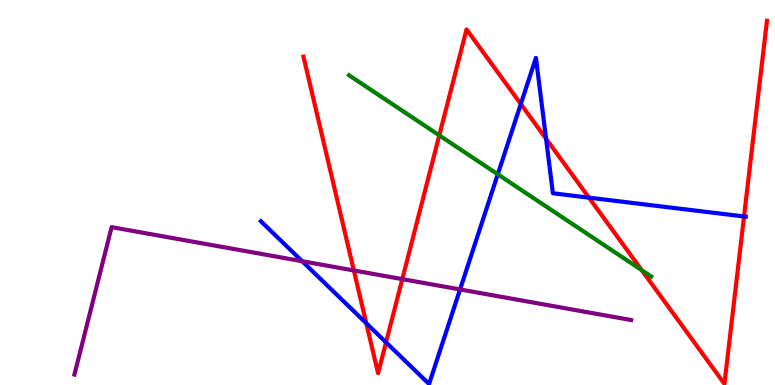[{'lines': ['blue', 'red'], 'intersections': [{'x': 4.73, 'y': 1.6}, {'x': 4.98, 'y': 1.11}, {'x': 6.72, 'y': 7.3}, {'x': 7.05, 'y': 6.4}, {'x': 7.6, 'y': 4.87}, {'x': 9.6, 'y': 4.38}]}, {'lines': ['green', 'red'], 'intersections': [{'x': 5.67, 'y': 6.48}, {'x': 8.28, 'y': 2.98}]}, {'lines': ['purple', 'red'], 'intersections': [{'x': 4.57, 'y': 2.98}, {'x': 5.19, 'y': 2.75}]}, {'lines': ['blue', 'green'], 'intersections': [{'x': 6.42, 'y': 5.47}]}, {'lines': ['blue', 'purple'], 'intersections': [{'x': 3.9, 'y': 3.22}, {'x': 5.94, 'y': 2.48}]}, {'lines': ['green', 'purple'], 'intersections': []}]